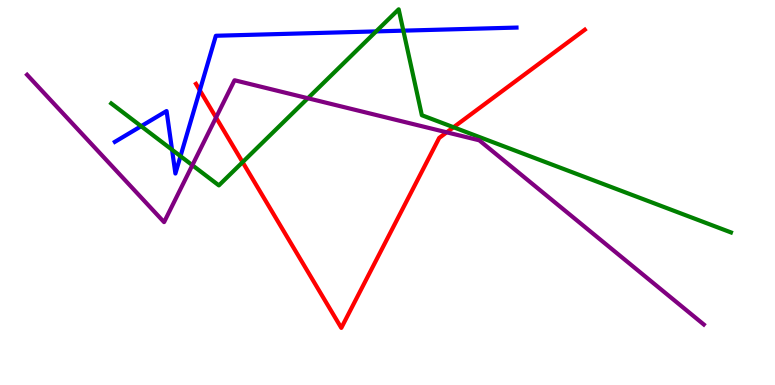[{'lines': ['blue', 'red'], 'intersections': [{'x': 2.58, 'y': 7.65}]}, {'lines': ['green', 'red'], 'intersections': [{'x': 3.13, 'y': 5.79}, {'x': 5.85, 'y': 6.69}]}, {'lines': ['purple', 'red'], 'intersections': [{'x': 2.79, 'y': 6.95}, {'x': 5.76, 'y': 6.56}]}, {'lines': ['blue', 'green'], 'intersections': [{'x': 1.82, 'y': 6.72}, {'x': 2.22, 'y': 6.11}, {'x': 2.33, 'y': 5.94}, {'x': 4.85, 'y': 9.18}, {'x': 5.2, 'y': 9.2}]}, {'lines': ['blue', 'purple'], 'intersections': []}, {'lines': ['green', 'purple'], 'intersections': [{'x': 2.48, 'y': 5.71}, {'x': 3.97, 'y': 7.45}]}]